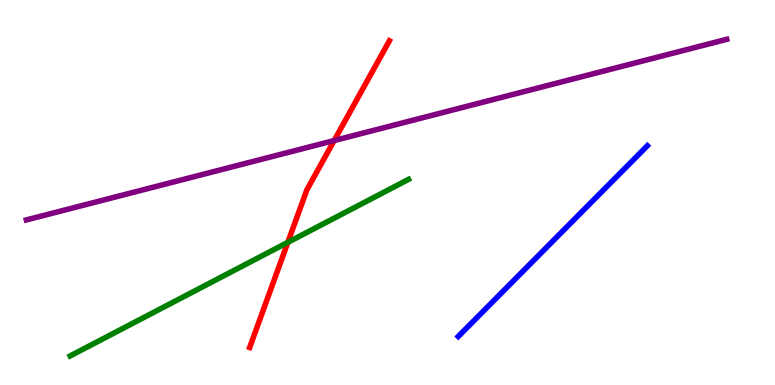[{'lines': ['blue', 'red'], 'intersections': []}, {'lines': ['green', 'red'], 'intersections': [{'x': 3.71, 'y': 3.7}]}, {'lines': ['purple', 'red'], 'intersections': [{'x': 4.31, 'y': 6.35}]}, {'lines': ['blue', 'green'], 'intersections': []}, {'lines': ['blue', 'purple'], 'intersections': []}, {'lines': ['green', 'purple'], 'intersections': []}]